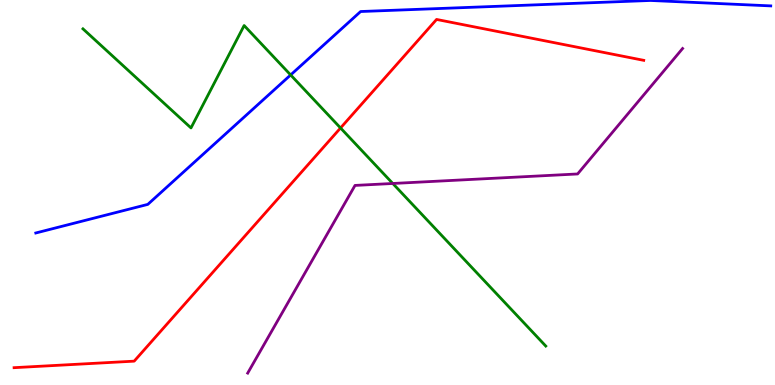[{'lines': ['blue', 'red'], 'intersections': []}, {'lines': ['green', 'red'], 'intersections': [{'x': 4.39, 'y': 6.68}]}, {'lines': ['purple', 'red'], 'intersections': []}, {'lines': ['blue', 'green'], 'intersections': [{'x': 3.75, 'y': 8.05}]}, {'lines': ['blue', 'purple'], 'intersections': []}, {'lines': ['green', 'purple'], 'intersections': [{'x': 5.07, 'y': 5.23}]}]